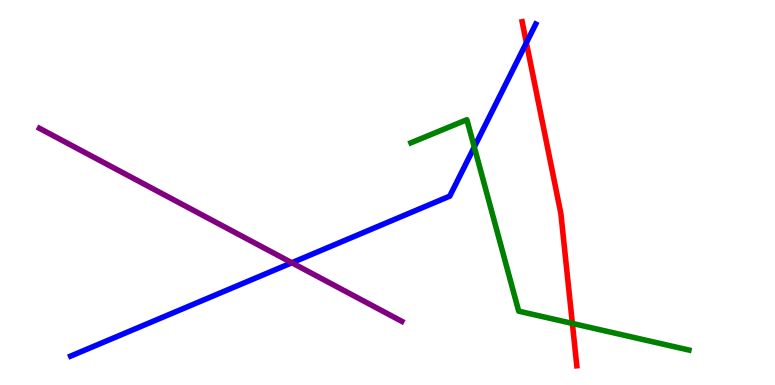[{'lines': ['blue', 'red'], 'intersections': [{'x': 6.79, 'y': 8.89}]}, {'lines': ['green', 'red'], 'intersections': [{'x': 7.39, 'y': 1.6}]}, {'lines': ['purple', 'red'], 'intersections': []}, {'lines': ['blue', 'green'], 'intersections': [{'x': 6.12, 'y': 6.18}]}, {'lines': ['blue', 'purple'], 'intersections': [{'x': 3.77, 'y': 3.18}]}, {'lines': ['green', 'purple'], 'intersections': []}]